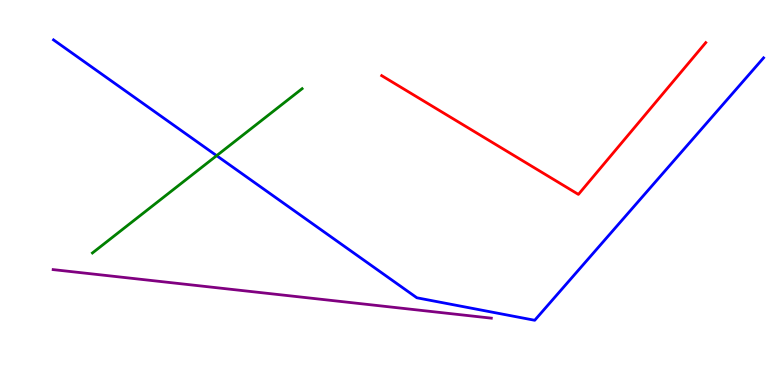[{'lines': ['blue', 'red'], 'intersections': []}, {'lines': ['green', 'red'], 'intersections': []}, {'lines': ['purple', 'red'], 'intersections': []}, {'lines': ['blue', 'green'], 'intersections': [{'x': 2.8, 'y': 5.96}]}, {'lines': ['blue', 'purple'], 'intersections': []}, {'lines': ['green', 'purple'], 'intersections': []}]